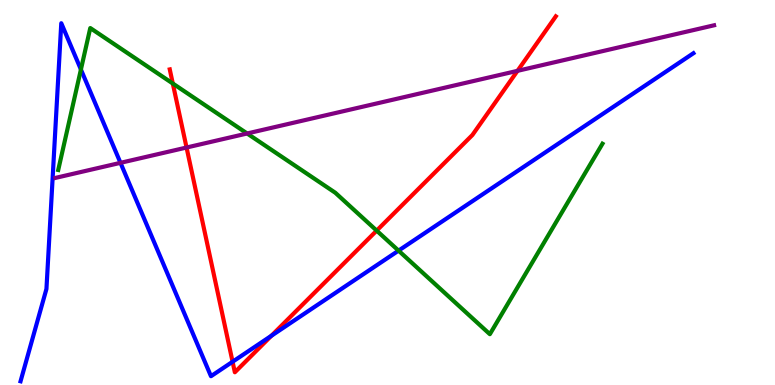[{'lines': ['blue', 'red'], 'intersections': [{'x': 3.0, 'y': 0.604}, {'x': 3.5, 'y': 1.28}]}, {'lines': ['green', 'red'], 'intersections': [{'x': 2.23, 'y': 7.83}, {'x': 4.86, 'y': 4.01}]}, {'lines': ['purple', 'red'], 'intersections': [{'x': 2.41, 'y': 6.17}, {'x': 6.68, 'y': 8.16}]}, {'lines': ['blue', 'green'], 'intersections': [{'x': 1.04, 'y': 8.19}, {'x': 5.14, 'y': 3.49}]}, {'lines': ['blue', 'purple'], 'intersections': [{'x': 1.55, 'y': 5.77}]}, {'lines': ['green', 'purple'], 'intersections': [{'x': 3.19, 'y': 6.53}]}]